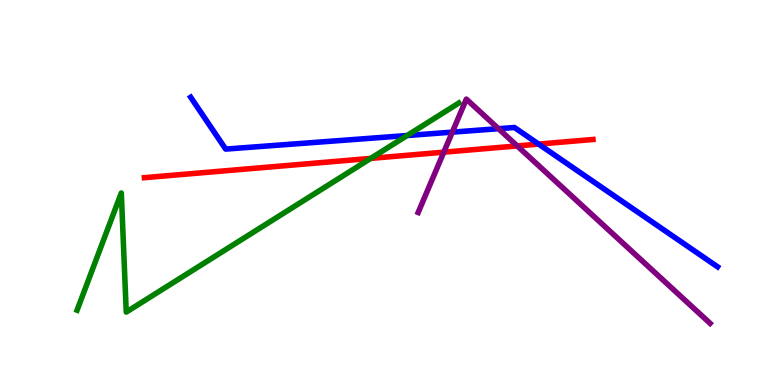[{'lines': ['blue', 'red'], 'intersections': [{'x': 6.95, 'y': 6.26}]}, {'lines': ['green', 'red'], 'intersections': [{'x': 4.78, 'y': 5.89}]}, {'lines': ['purple', 'red'], 'intersections': [{'x': 5.73, 'y': 6.05}, {'x': 6.67, 'y': 6.21}]}, {'lines': ['blue', 'green'], 'intersections': [{'x': 5.25, 'y': 6.48}]}, {'lines': ['blue', 'purple'], 'intersections': [{'x': 5.84, 'y': 6.57}, {'x': 6.43, 'y': 6.66}]}, {'lines': ['green', 'purple'], 'intersections': []}]